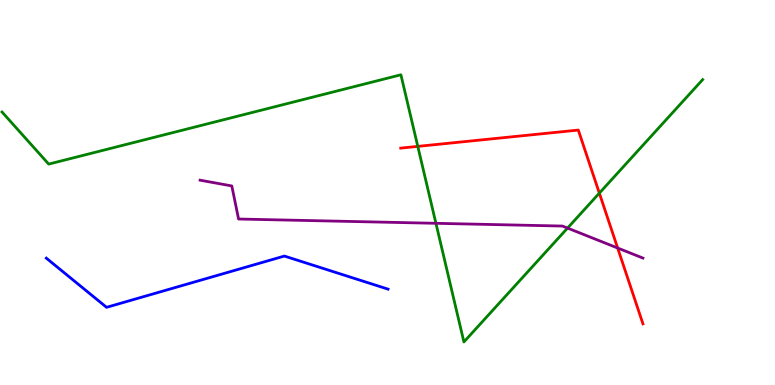[{'lines': ['blue', 'red'], 'intersections': []}, {'lines': ['green', 'red'], 'intersections': [{'x': 5.39, 'y': 6.2}, {'x': 7.73, 'y': 4.98}]}, {'lines': ['purple', 'red'], 'intersections': [{'x': 7.97, 'y': 3.56}]}, {'lines': ['blue', 'green'], 'intersections': []}, {'lines': ['blue', 'purple'], 'intersections': []}, {'lines': ['green', 'purple'], 'intersections': [{'x': 5.62, 'y': 4.2}, {'x': 7.32, 'y': 4.08}]}]